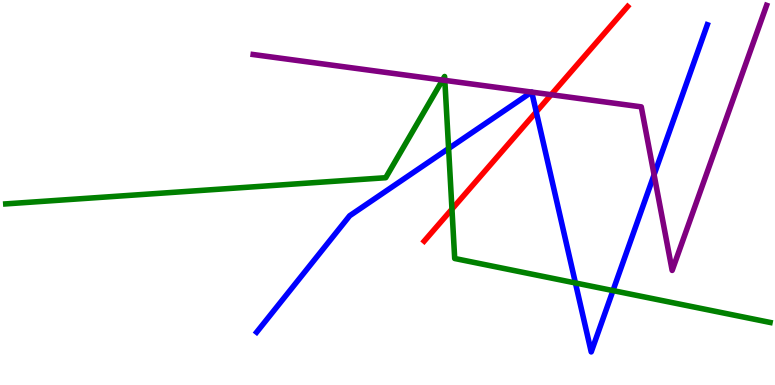[{'lines': ['blue', 'red'], 'intersections': [{'x': 6.92, 'y': 7.09}]}, {'lines': ['green', 'red'], 'intersections': [{'x': 5.83, 'y': 4.57}]}, {'lines': ['purple', 'red'], 'intersections': [{'x': 7.11, 'y': 7.54}]}, {'lines': ['blue', 'green'], 'intersections': [{'x': 5.79, 'y': 6.14}, {'x': 7.42, 'y': 2.65}, {'x': 7.91, 'y': 2.45}]}, {'lines': ['blue', 'purple'], 'intersections': [{'x': 6.86, 'y': 7.61}, {'x': 6.86, 'y': 7.61}, {'x': 8.44, 'y': 5.46}]}, {'lines': ['green', 'purple'], 'intersections': [{'x': 5.71, 'y': 7.92}, {'x': 5.74, 'y': 7.91}]}]